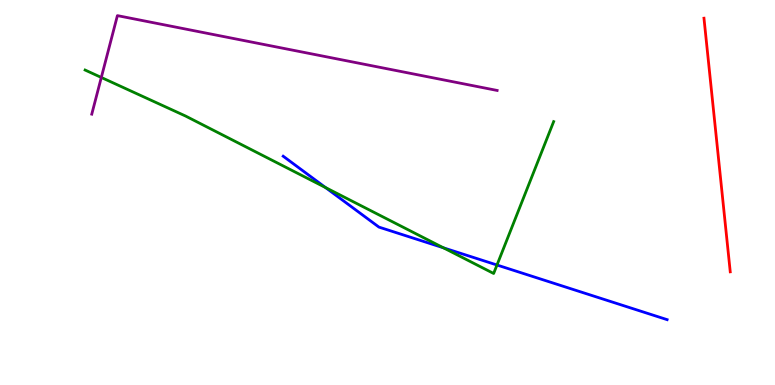[{'lines': ['blue', 'red'], 'intersections': []}, {'lines': ['green', 'red'], 'intersections': []}, {'lines': ['purple', 'red'], 'intersections': []}, {'lines': ['blue', 'green'], 'intersections': [{'x': 4.2, 'y': 5.13}, {'x': 5.72, 'y': 3.56}, {'x': 6.41, 'y': 3.12}]}, {'lines': ['blue', 'purple'], 'intersections': []}, {'lines': ['green', 'purple'], 'intersections': [{'x': 1.31, 'y': 7.99}]}]